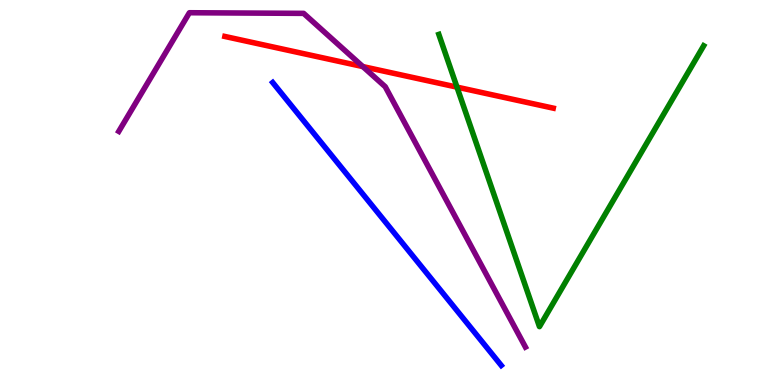[{'lines': ['blue', 'red'], 'intersections': []}, {'lines': ['green', 'red'], 'intersections': [{'x': 5.9, 'y': 7.74}]}, {'lines': ['purple', 'red'], 'intersections': [{'x': 4.68, 'y': 8.27}]}, {'lines': ['blue', 'green'], 'intersections': []}, {'lines': ['blue', 'purple'], 'intersections': []}, {'lines': ['green', 'purple'], 'intersections': []}]